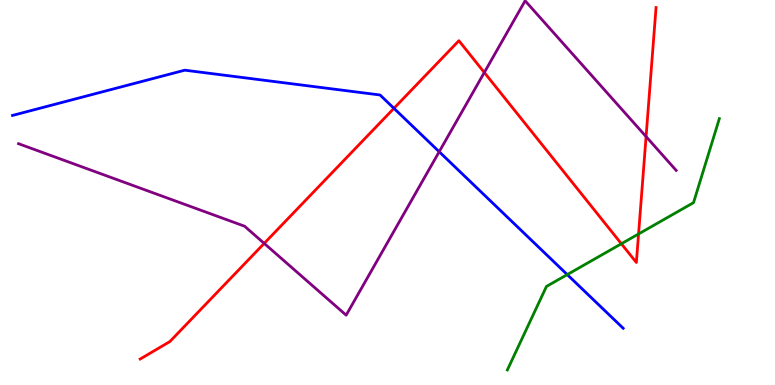[{'lines': ['blue', 'red'], 'intersections': [{'x': 5.08, 'y': 7.19}]}, {'lines': ['green', 'red'], 'intersections': [{'x': 8.02, 'y': 3.67}, {'x': 8.24, 'y': 3.92}]}, {'lines': ['purple', 'red'], 'intersections': [{'x': 3.41, 'y': 3.68}, {'x': 6.25, 'y': 8.12}, {'x': 8.34, 'y': 6.45}]}, {'lines': ['blue', 'green'], 'intersections': [{'x': 7.32, 'y': 2.87}]}, {'lines': ['blue', 'purple'], 'intersections': [{'x': 5.67, 'y': 6.06}]}, {'lines': ['green', 'purple'], 'intersections': []}]